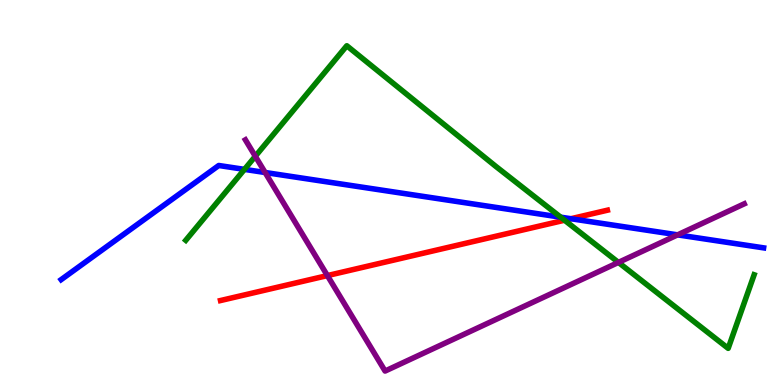[{'lines': ['blue', 'red'], 'intersections': [{'x': 7.37, 'y': 4.32}]}, {'lines': ['green', 'red'], 'intersections': [{'x': 7.28, 'y': 4.28}]}, {'lines': ['purple', 'red'], 'intersections': [{'x': 4.22, 'y': 2.84}]}, {'lines': ['blue', 'green'], 'intersections': [{'x': 3.15, 'y': 5.6}, {'x': 7.23, 'y': 4.36}]}, {'lines': ['blue', 'purple'], 'intersections': [{'x': 3.42, 'y': 5.52}, {'x': 8.74, 'y': 3.9}]}, {'lines': ['green', 'purple'], 'intersections': [{'x': 3.29, 'y': 5.94}, {'x': 7.98, 'y': 3.18}]}]